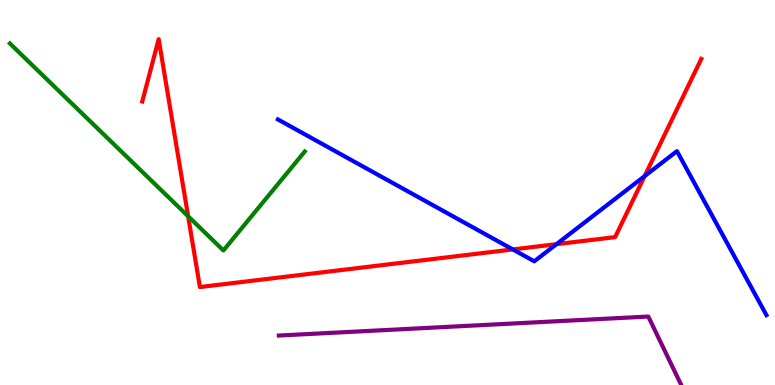[{'lines': ['blue', 'red'], 'intersections': [{'x': 6.62, 'y': 3.52}, {'x': 7.18, 'y': 3.66}, {'x': 8.32, 'y': 5.43}]}, {'lines': ['green', 'red'], 'intersections': [{'x': 2.43, 'y': 4.38}]}, {'lines': ['purple', 'red'], 'intersections': []}, {'lines': ['blue', 'green'], 'intersections': []}, {'lines': ['blue', 'purple'], 'intersections': []}, {'lines': ['green', 'purple'], 'intersections': []}]